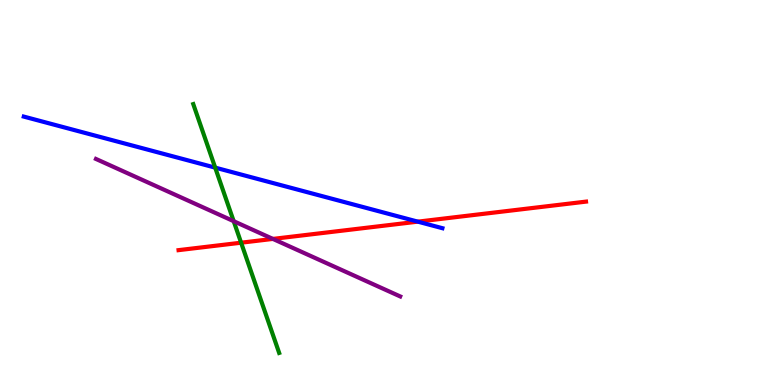[{'lines': ['blue', 'red'], 'intersections': [{'x': 5.39, 'y': 4.24}]}, {'lines': ['green', 'red'], 'intersections': [{'x': 3.11, 'y': 3.7}]}, {'lines': ['purple', 'red'], 'intersections': [{'x': 3.52, 'y': 3.79}]}, {'lines': ['blue', 'green'], 'intersections': [{'x': 2.78, 'y': 5.65}]}, {'lines': ['blue', 'purple'], 'intersections': []}, {'lines': ['green', 'purple'], 'intersections': [{'x': 3.02, 'y': 4.25}]}]